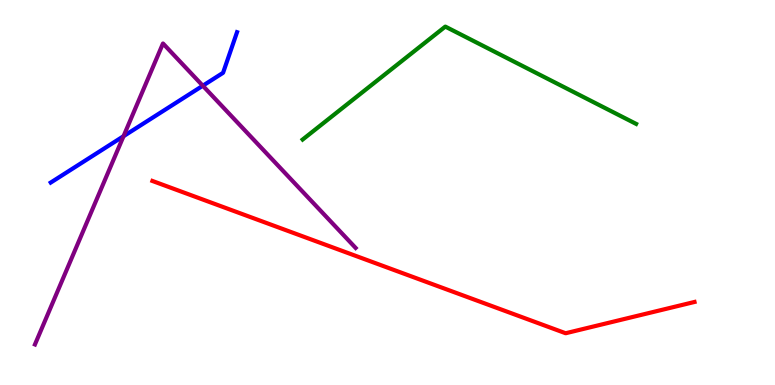[{'lines': ['blue', 'red'], 'intersections': []}, {'lines': ['green', 'red'], 'intersections': []}, {'lines': ['purple', 'red'], 'intersections': []}, {'lines': ['blue', 'green'], 'intersections': []}, {'lines': ['blue', 'purple'], 'intersections': [{'x': 1.59, 'y': 6.46}, {'x': 2.62, 'y': 7.77}]}, {'lines': ['green', 'purple'], 'intersections': []}]